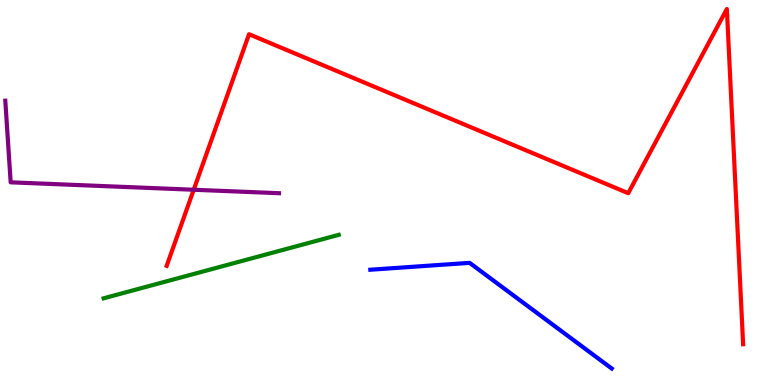[{'lines': ['blue', 'red'], 'intersections': []}, {'lines': ['green', 'red'], 'intersections': []}, {'lines': ['purple', 'red'], 'intersections': [{'x': 2.5, 'y': 5.07}]}, {'lines': ['blue', 'green'], 'intersections': []}, {'lines': ['blue', 'purple'], 'intersections': []}, {'lines': ['green', 'purple'], 'intersections': []}]